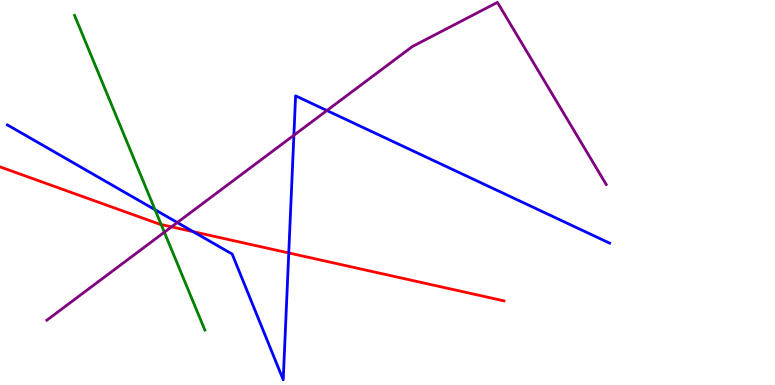[{'lines': ['blue', 'red'], 'intersections': [{'x': 2.49, 'y': 3.98}, {'x': 3.73, 'y': 3.43}]}, {'lines': ['green', 'red'], 'intersections': [{'x': 2.08, 'y': 4.17}]}, {'lines': ['purple', 'red'], 'intersections': [{'x': 2.21, 'y': 4.11}]}, {'lines': ['blue', 'green'], 'intersections': [{'x': 2.0, 'y': 4.55}]}, {'lines': ['blue', 'purple'], 'intersections': [{'x': 2.29, 'y': 4.22}, {'x': 3.79, 'y': 6.49}, {'x': 4.22, 'y': 7.13}]}, {'lines': ['green', 'purple'], 'intersections': [{'x': 2.12, 'y': 3.97}]}]